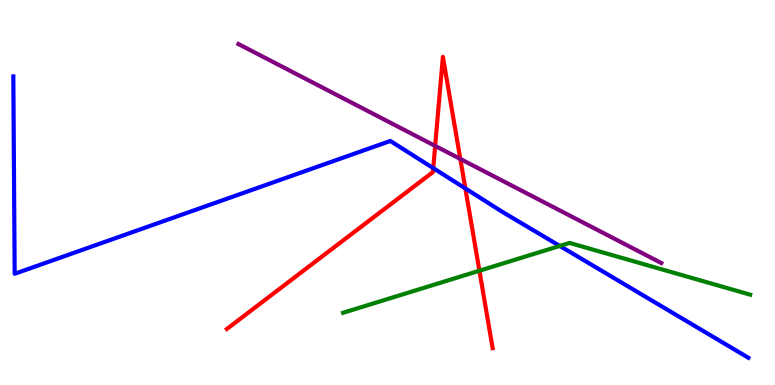[{'lines': ['blue', 'red'], 'intersections': [{'x': 5.59, 'y': 5.63}, {'x': 6.0, 'y': 5.11}]}, {'lines': ['green', 'red'], 'intersections': [{'x': 6.19, 'y': 2.97}]}, {'lines': ['purple', 'red'], 'intersections': [{'x': 5.61, 'y': 6.21}, {'x': 5.94, 'y': 5.87}]}, {'lines': ['blue', 'green'], 'intersections': [{'x': 7.22, 'y': 3.61}]}, {'lines': ['blue', 'purple'], 'intersections': []}, {'lines': ['green', 'purple'], 'intersections': []}]